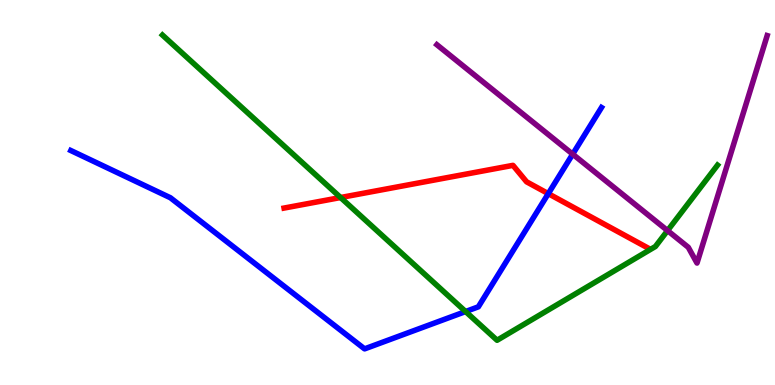[{'lines': ['blue', 'red'], 'intersections': [{'x': 7.07, 'y': 4.97}]}, {'lines': ['green', 'red'], 'intersections': [{'x': 4.39, 'y': 4.87}]}, {'lines': ['purple', 'red'], 'intersections': []}, {'lines': ['blue', 'green'], 'intersections': [{'x': 6.01, 'y': 1.91}]}, {'lines': ['blue', 'purple'], 'intersections': [{'x': 7.39, 'y': 6.0}]}, {'lines': ['green', 'purple'], 'intersections': [{'x': 8.61, 'y': 4.01}]}]